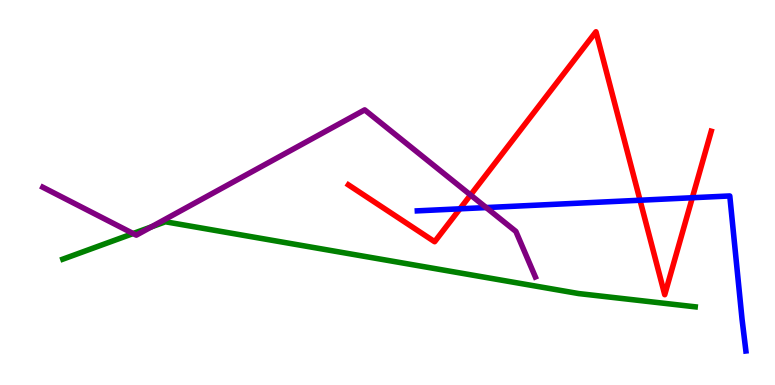[{'lines': ['blue', 'red'], 'intersections': [{'x': 5.93, 'y': 4.58}, {'x': 8.26, 'y': 4.8}, {'x': 8.93, 'y': 4.86}]}, {'lines': ['green', 'red'], 'intersections': []}, {'lines': ['purple', 'red'], 'intersections': [{'x': 6.07, 'y': 4.94}]}, {'lines': ['blue', 'green'], 'intersections': []}, {'lines': ['blue', 'purple'], 'intersections': [{'x': 6.27, 'y': 4.61}]}, {'lines': ['green', 'purple'], 'intersections': [{'x': 1.72, 'y': 3.93}, {'x': 1.95, 'y': 4.11}]}]